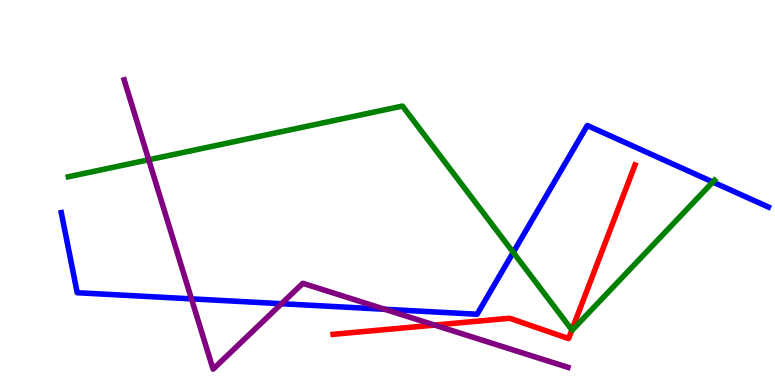[{'lines': ['blue', 'red'], 'intersections': []}, {'lines': ['green', 'red'], 'intersections': [{'x': 7.38, 'y': 1.43}]}, {'lines': ['purple', 'red'], 'intersections': [{'x': 5.61, 'y': 1.56}]}, {'lines': ['blue', 'green'], 'intersections': [{'x': 6.62, 'y': 3.44}, {'x': 9.2, 'y': 5.27}]}, {'lines': ['blue', 'purple'], 'intersections': [{'x': 2.47, 'y': 2.24}, {'x': 3.63, 'y': 2.11}, {'x': 4.96, 'y': 1.97}]}, {'lines': ['green', 'purple'], 'intersections': [{'x': 1.92, 'y': 5.85}]}]